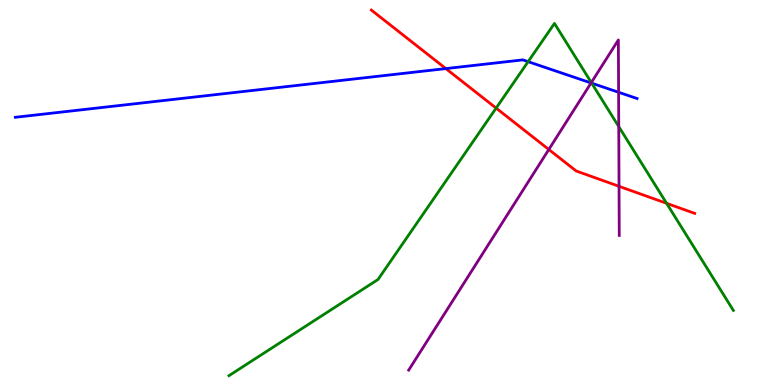[{'lines': ['blue', 'red'], 'intersections': [{'x': 5.75, 'y': 8.22}]}, {'lines': ['green', 'red'], 'intersections': [{'x': 6.4, 'y': 7.19}, {'x': 8.6, 'y': 4.72}]}, {'lines': ['purple', 'red'], 'intersections': [{'x': 7.08, 'y': 6.12}, {'x': 7.99, 'y': 5.16}]}, {'lines': ['blue', 'green'], 'intersections': [{'x': 6.81, 'y': 8.4}, {'x': 7.63, 'y': 7.84}]}, {'lines': ['blue', 'purple'], 'intersections': [{'x': 7.63, 'y': 7.85}, {'x': 7.98, 'y': 7.6}]}, {'lines': ['green', 'purple'], 'intersections': [{'x': 7.63, 'y': 7.86}, {'x': 7.98, 'y': 6.71}]}]